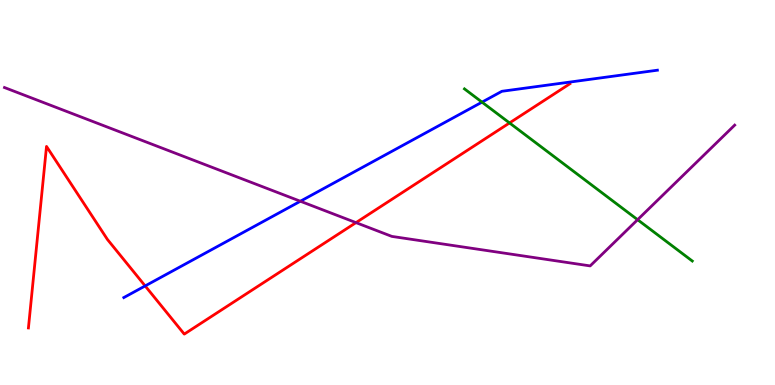[{'lines': ['blue', 'red'], 'intersections': [{'x': 1.87, 'y': 2.57}]}, {'lines': ['green', 'red'], 'intersections': [{'x': 6.57, 'y': 6.81}]}, {'lines': ['purple', 'red'], 'intersections': [{'x': 4.59, 'y': 4.22}]}, {'lines': ['blue', 'green'], 'intersections': [{'x': 6.22, 'y': 7.35}]}, {'lines': ['blue', 'purple'], 'intersections': [{'x': 3.88, 'y': 4.77}]}, {'lines': ['green', 'purple'], 'intersections': [{'x': 8.23, 'y': 4.29}]}]